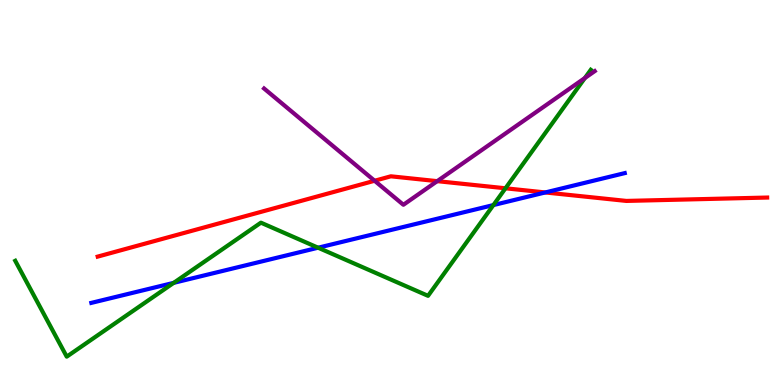[{'lines': ['blue', 'red'], 'intersections': [{'x': 7.04, 'y': 5.0}]}, {'lines': ['green', 'red'], 'intersections': [{'x': 6.52, 'y': 5.11}]}, {'lines': ['purple', 'red'], 'intersections': [{'x': 4.83, 'y': 5.3}, {'x': 5.64, 'y': 5.29}]}, {'lines': ['blue', 'green'], 'intersections': [{'x': 2.24, 'y': 2.65}, {'x': 4.1, 'y': 3.57}, {'x': 6.37, 'y': 4.67}]}, {'lines': ['blue', 'purple'], 'intersections': []}, {'lines': ['green', 'purple'], 'intersections': [{'x': 7.55, 'y': 7.97}]}]